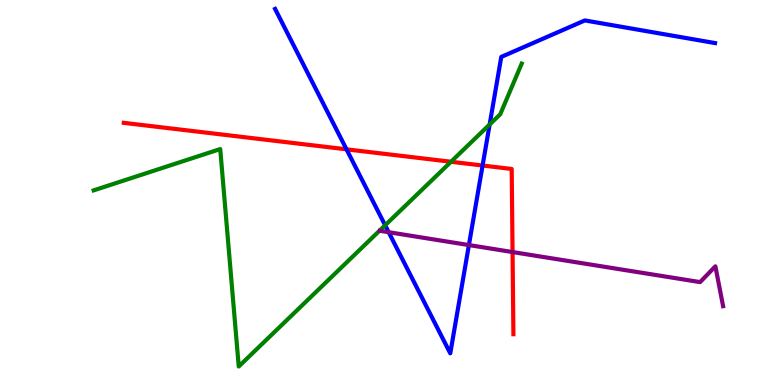[{'lines': ['blue', 'red'], 'intersections': [{'x': 4.47, 'y': 6.12}, {'x': 6.23, 'y': 5.7}]}, {'lines': ['green', 'red'], 'intersections': [{'x': 5.82, 'y': 5.8}]}, {'lines': ['purple', 'red'], 'intersections': [{'x': 6.61, 'y': 3.45}]}, {'lines': ['blue', 'green'], 'intersections': [{'x': 4.97, 'y': 4.15}, {'x': 6.32, 'y': 6.77}]}, {'lines': ['blue', 'purple'], 'intersections': [{'x': 5.02, 'y': 3.97}, {'x': 6.05, 'y': 3.63}]}, {'lines': ['green', 'purple'], 'intersections': []}]